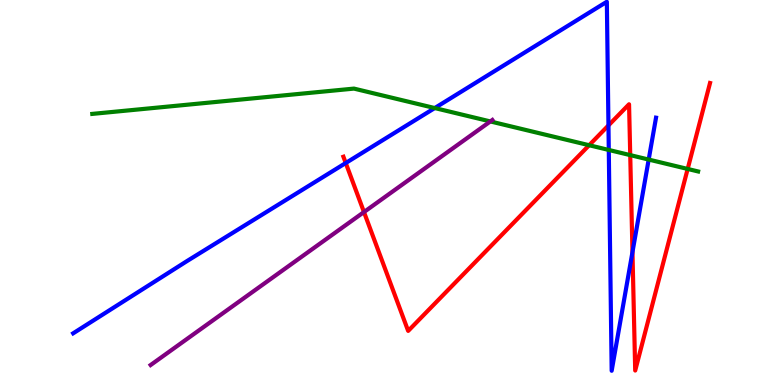[{'lines': ['blue', 'red'], 'intersections': [{'x': 4.46, 'y': 5.77}, {'x': 7.85, 'y': 6.74}, {'x': 8.16, 'y': 3.45}]}, {'lines': ['green', 'red'], 'intersections': [{'x': 7.6, 'y': 6.23}, {'x': 8.13, 'y': 5.97}, {'x': 8.87, 'y': 5.61}]}, {'lines': ['purple', 'red'], 'intersections': [{'x': 4.7, 'y': 4.49}]}, {'lines': ['blue', 'green'], 'intersections': [{'x': 5.61, 'y': 7.19}, {'x': 7.86, 'y': 6.11}, {'x': 8.37, 'y': 5.86}]}, {'lines': ['blue', 'purple'], 'intersections': []}, {'lines': ['green', 'purple'], 'intersections': [{'x': 6.33, 'y': 6.85}]}]